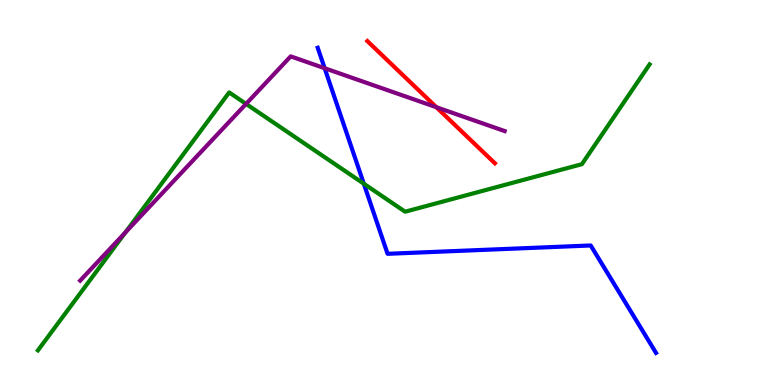[{'lines': ['blue', 'red'], 'intersections': []}, {'lines': ['green', 'red'], 'intersections': []}, {'lines': ['purple', 'red'], 'intersections': [{'x': 5.63, 'y': 7.21}]}, {'lines': ['blue', 'green'], 'intersections': [{'x': 4.69, 'y': 5.23}]}, {'lines': ['blue', 'purple'], 'intersections': [{'x': 4.19, 'y': 8.23}]}, {'lines': ['green', 'purple'], 'intersections': [{'x': 1.62, 'y': 3.96}, {'x': 3.18, 'y': 7.3}]}]